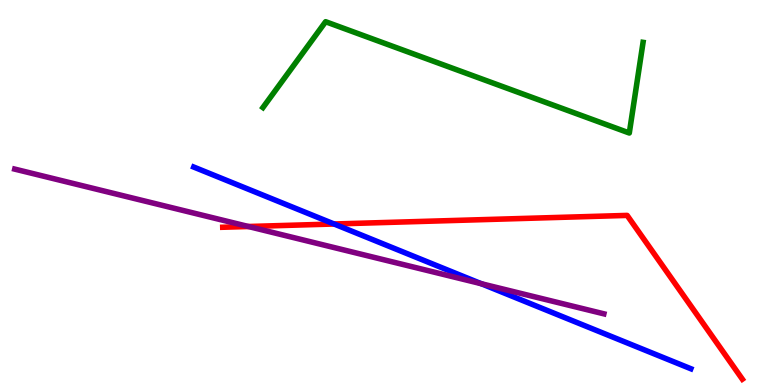[{'lines': ['blue', 'red'], 'intersections': [{'x': 4.31, 'y': 4.18}]}, {'lines': ['green', 'red'], 'intersections': []}, {'lines': ['purple', 'red'], 'intersections': [{'x': 3.21, 'y': 4.12}]}, {'lines': ['blue', 'green'], 'intersections': []}, {'lines': ['blue', 'purple'], 'intersections': [{'x': 6.21, 'y': 2.63}]}, {'lines': ['green', 'purple'], 'intersections': []}]